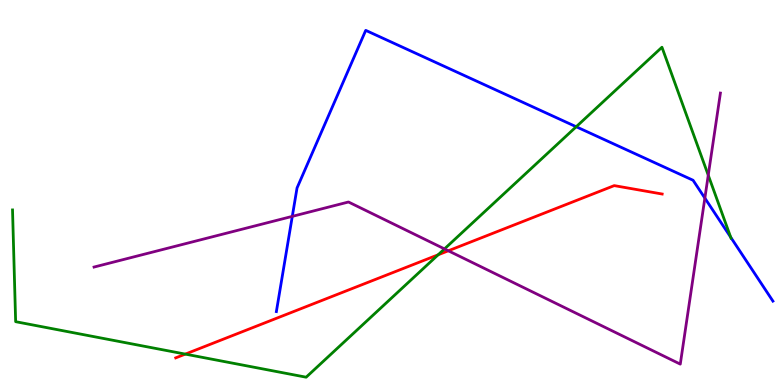[{'lines': ['blue', 'red'], 'intersections': []}, {'lines': ['green', 'red'], 'intersections': [{'x': 2.39, 'y': 0.802}, {'x': 5.65, 'y': 3.38}]}, {'lines': ['purple', 'red'], 'intersections': [{'x': 5.78, 'y': 3.49}]}, {'lines': ['blue', 'green'], 'intersections': [{'x': 7.44, 'y': 6.71}, {'x': 9.43, 'y': 3.84}]}, {'lines': ['blue', 'purple'], 'intersections': [{'x': 3.77, 'y': 4.38}, {'x': 9.09, 'y': 4.85}]}, {'lines': ['green', 'purple'], 'intersections': [{'x': 5.74, 'y': 3.53}, {'x': 9.14, 'y': 5.45}]}]